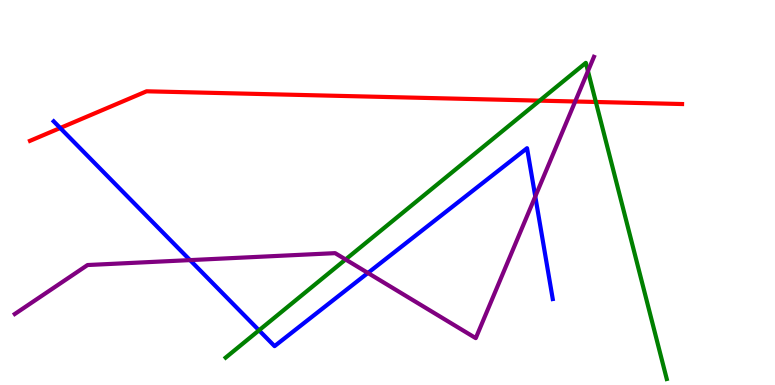[{'lines': ['blue', 'red'], 'intersections': [{'x': 0.777, 'y': 6.68}]}, {'lines': ['green', 'red'], 'intersections': [{'x': 6.96, 'y': 7.39}, {'x': 7.69, 'y': 7.35}]}, {'lines': ['purple', 'red'], 'intersections': [{'x': 7.42, 'y': 7.36}]}, {'lines': ['blue', 'green'], 'intersections': [{'x': 3.34, 'y': 1.42}]}, {'lines': ['blue', 'purple'], 'intersections': [{'x': 2.45, 'y': 3.24}, {'x': 4.75, 'y': 2.91}, {'x': 6.91, 'y': 4.9}]}, {'lines': ['green', 'purple'], 'intersections': [{'x': 4.46, 'y': 3.26}, {'x': 7.59, 'y': 8.15}]}]